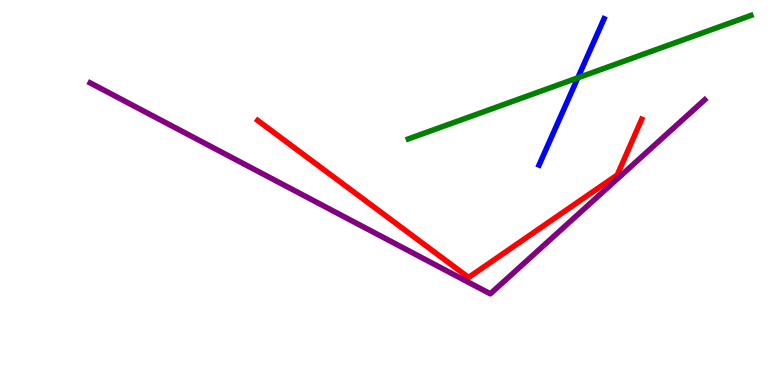[{'lines': ['blue', 'red'], 'intersections': []}, {'lines': ['green', 'red'], 'intersections': []}, {'lines': ['purple', 'red'], 'intersections': []}, {'lines': ['blue', 'green'], 'intersections': [{'x': 7.46, 'y': 7.98}]}, {'lines': ['blue', 'purple'], 'intersections': []}, {'lines': ['green', 'purple'], 'intersections': []}]